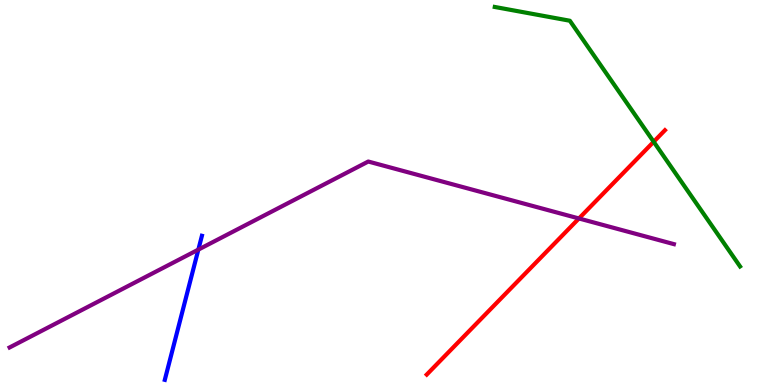[{'lines': ['blue', 'red'], 'intersections': []}, {'lines': ['green', 'red'], 'intersections': [{'x': 8.43, 'y': 6.32}]}, {'lines': ['purple', 'red'], 'intersections': [{'x': 7.47, 'y': 4.33}]}, {'lines': ['blue', 'green'], 'intersections': []}, {'lines': ['blue', 'purple'], 'intersections': [{'x': 2.56, 'y': 3.52}]}, {'lines': ['green', 'purple'], 'intersections': []}]